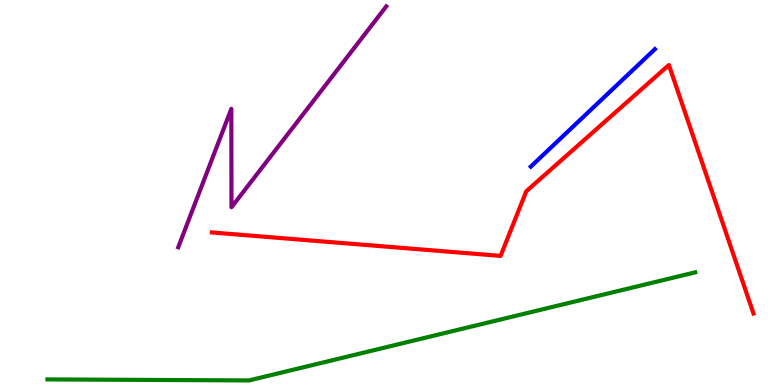[{'lines': ['blue', 'red'], 'intersections': []}, {'lines': ['green', 'red'], 'intersections': []}, {'lines': ['purple', 'red'], 'intersections': []}, {'lines': ['blue', 'green'], 'intersections': []}, {'lines': ['blue', 'purple'], 'intersections': []}, {'lines': ['green', 'purple'], 'intersections': []}]